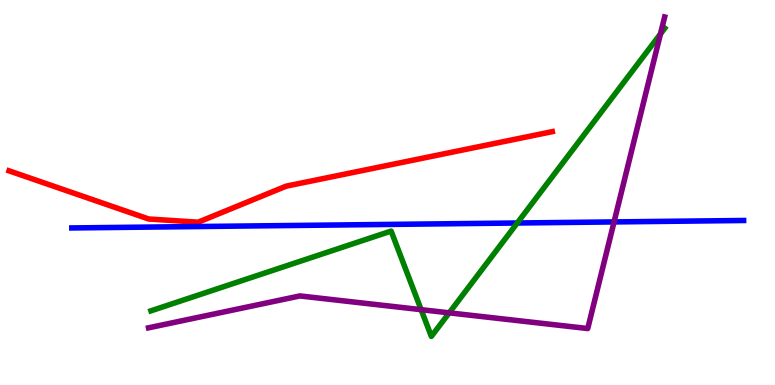[{'lines': ['blue', 'red'], 'intersections': []}, {'lines': ['green', 'red'], 'intersections': []}, {'lines': ['purple', 'red'], 'intersections': []}, {'lines': ['blue', 'green'], 'intersections': [{'x': 6.67, 'y': 4.21}]}, {'lines': ['blue', 'purple'], 'intersections': [{'x': 7.92, 'y': 4.24}]}, {'lines': ['green', 'purple'], 'intersections': [{'x': 5.43, 'y': 1.96}, {'x': 5.8, 'y': 1.87}, {'x': 8.52, 'y': 9.12}]}]